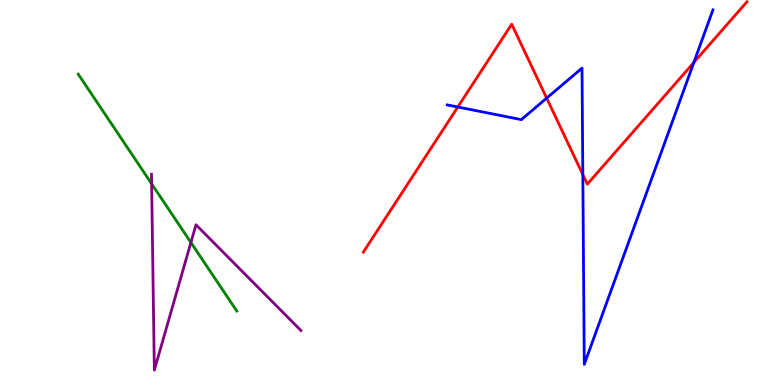[{'lines': ['blue', 'red'], 'intersections': [{'x': 5.91, 'y': 7.22}, {'x': 7.05, 'y': 7.45}, {'x': 7.52, 'y': 5.46}, {'x': 8.95, 'y': 8.38}]}, {'lines': ['green', 'red'], 'intersections': []}, {'lines': ['purple', 'red'], 'intersections': []}, {'lines': ['blue', 'green'], 'intersections': []}, {'lines': ['blue', 'purple'], 'intersections': []}, {'lines': ['green', 'purple'], 'intersections': [{'x': 1.96, 'y': 5.23}, {'x': 2.46, 'y': 3.7}]}]